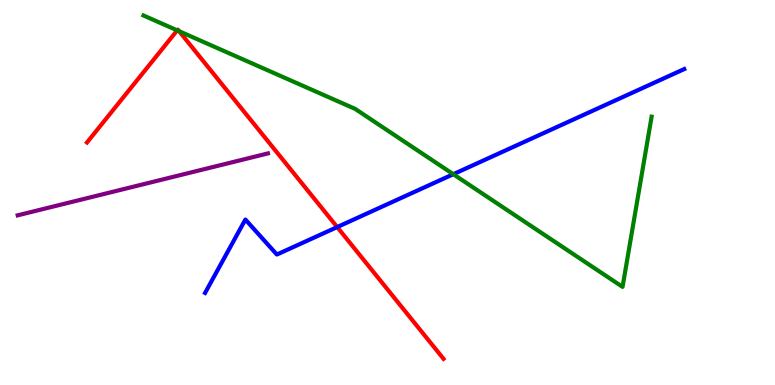[{'lines': ['blue', 'red'], 'intersections': [{'x': 4.35, 'y': 4.1}]}, {'lines': ['green', 'red'], 'intersections': [{'x': 2.29, 'y': 9.21}, {'x': 2.31, 'y': 9.19}]}, {'lines': ['purple', 'red'], 'intersections': []}, {'lines': ['blue', 'green'], 'intersections': [{'x': 5.85, 'y': 5.48}]}, {'lines': ['blue', 'purple'], 'intersections': []}, {'lines': ['green', 'purple'], 'intersections': []}]